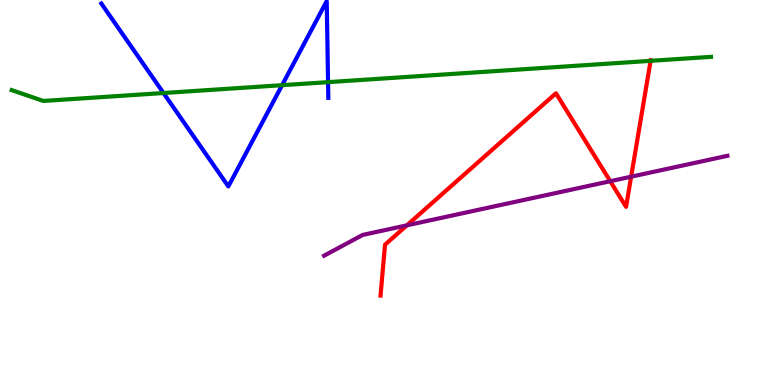[{'lines': ['blue', 'red'], 'intersections': []}, {'lines': ['green', 'red'], 'intersections': [{'x': 8.39, 'y': 8.42}]}, {'lines': ['purple', 'red'], 'intersections': [{'x': 5.25, 'y': 4.15}, {'x': 7.87, 'y': 5.29}, {'x': 8.14, 'y': 5.41}]}, {'lines': ['blue', 'green'], 'intersections': [{'x': 2.11, 'y': 7.58}, {'x': 3.64, 'y': 7.79}, {'x': 4.23, 'y': 7.87}]}, {'lines': ['blue', 'purple'], 'intersections': []}, {'lines': ['green', 'purple'], 'intersections': []}]